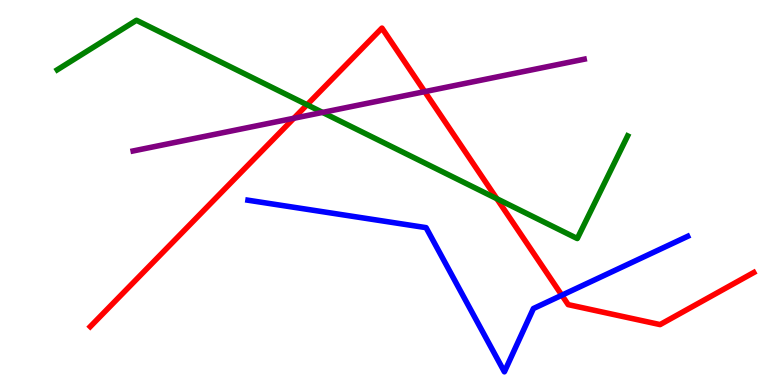[{'lines': ['blue', 'red'], 'intersections': [{'x': 7.25, 'y': 2.33}]}, {'lines': ['green', 'red'], 'intersections': [{'x': 3.96, 'y': 7.28}, {'x': 6.41, 'y': 4.84}]}, {'lines': ['purple', 'red'], 'intersections': [{'x': 3.79, 'y': 6.93}, {'x': 5.48, 'y': 7.62}]}, {'lines': ['blue', 'green'], 'intersections': []}, {'lines': ['blue', 'purple'], 'intersections': []}, {'lines': ['green', 'purple'], 'intersections': [{'x': 4.16, 'y': 7.08}]}]